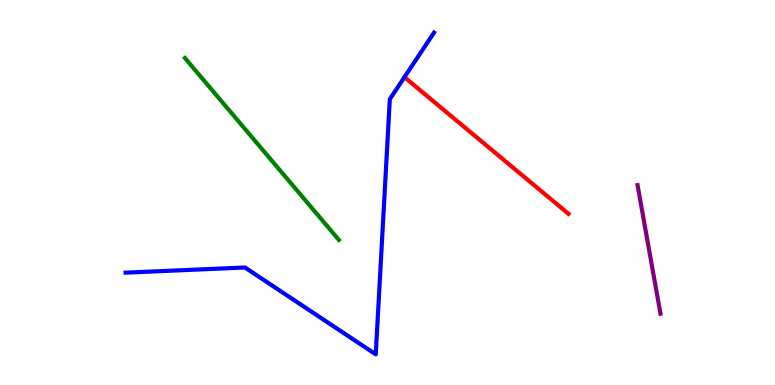[{'lines': ['blue', 'red'], 'intersections': []}, {'lines': ['green', 'red'], 'intersections': []}, {'lines': ['purple', 'red'], 'intersections': []}, {'lines': ['blue', 'green'], 'intersections': []}, {'lines': ['blue', 'purple'], 'intersections': []}, {'lines': ['green', 'purple'], 'intersections': []}]